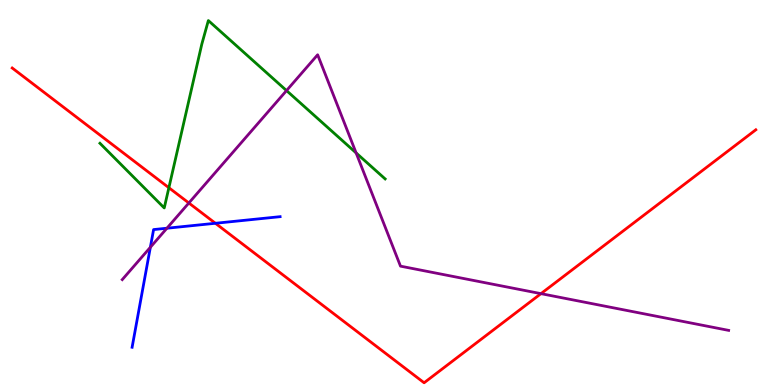[{'lines': ['blue', 'red'], 'intersections': [{'x': 2.78, 'y': 4.2}]}, {'lines': ['green', 'red'], 'intersections': [{'x': 2.18, 'y': 5.12}]}, {'lines': ['purple', 'red'], 'intersections': [{'x': 2.44, 'y': 4.73}, {'x': 6.98, 'y': 2.37}]}, {'lines': ['blue', 'green'], 'intersections': []}, {'lines': ['blue', 'purple'], 'intersections': [{'x': 1.94, 'y': 3.58}, {'x': 2.15, 'y': 4.07}]}, {'lines': ['green', 'purple'], 'intersections': [{'x': 3.7, 'y': 7.65}, {'x': 4.59, 'y': 6.03}]}]